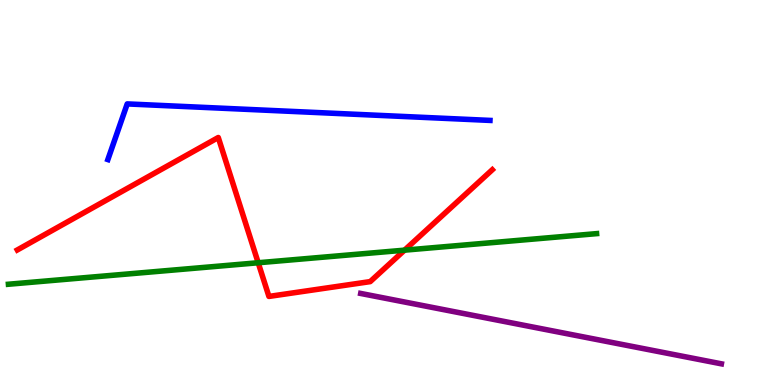[{'lines': ['blue', 'red'], 'intersections': []}, {'lines': ['green', 'red'], 'intersections': [{'x': 3.33, 'y': 3.18}, {'x': 5.22, 'y': 3.5}]}, {'lines': ['purple', 'red'], 'intersections': []}, {'lines': ['blue', 'green'], 'intersections': []}, {'lines': ['blue', 'purple'], 'intersections': []}, {'lines': ['green', 'purple'], 'intersections': []}]